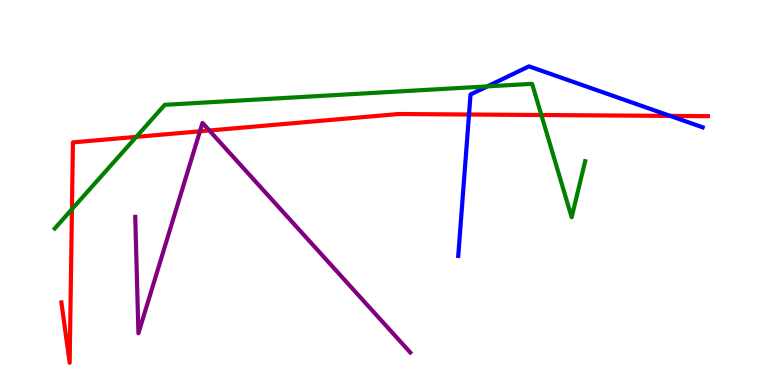[{'lines': ['blue', 'red'], 'intersections': [{'x': 6.05, 'y': 7.03}, {'x': 8.65, 'y': 6.99}]}, {'lines': ['green', 'red'], 'intersections': [{'x': 0.928, 'y': 4.57}, {'x': 1.76, 'y': 6.44}, {'x': 6.99, 'y': 7.01}]}, {'lines': ['purple', 'red'], 'intersections': [{'x': 2.58, 'y': 6.59}, {'x': 2.7, 'y': 6.61}]}, {'lines': ['blue', 'green'], 'intersections': [{'x': 6.29, 'y': 7.76}]}, {'lines': ['blue', 'purple'], 'intersections': []}, {'lines': ['green', 'purple'], 'intersections': []}]